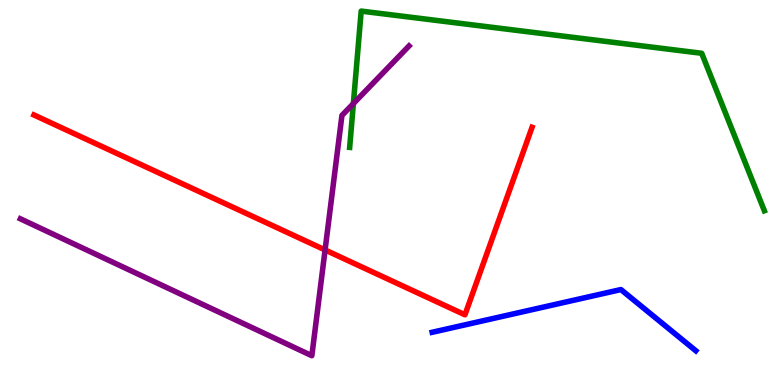[{'lines': ['blue', 'red'], 'intersections': []}, {'lines': ['green', 'red'], 'intersections': []}, {'lines': ['purple', 'red'], 'intersections': [{'x': 4.19, 'y': 3.51}]}, {'lines': ['blue', 'green'], 'intersections': []}, {'lines': ['blue', 'purple'], 'intersections': []}, {'lines': ['green', 'purple'], 'intersections': [{'x': 4.56, 'y': 7.31}]}]